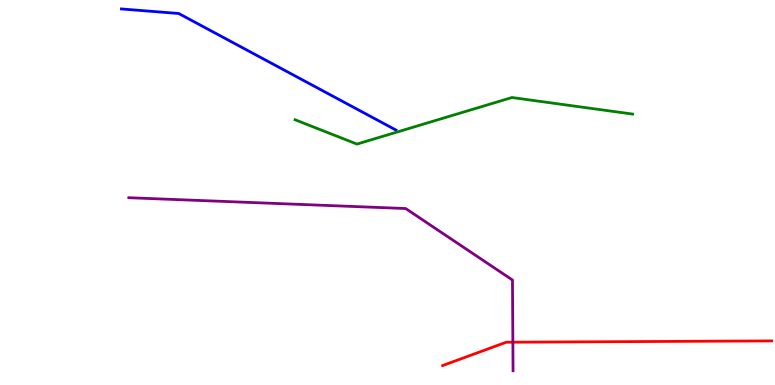[{'lines': ['blue', 'red'], 'intersections': []}, {'lines': ['green', 'red'], 'intersections': []}, {'lines': ['purple', 'red'], 'intersections': [{'x': 6.62, 'y': 1.11}]}, {'lines': ['blue', 'green'], 'intersections': []}, {'lines': ['blue', 'purple'], 'intersections': []}, {'lines': ['green', 'purple'], 'intersections': []}]